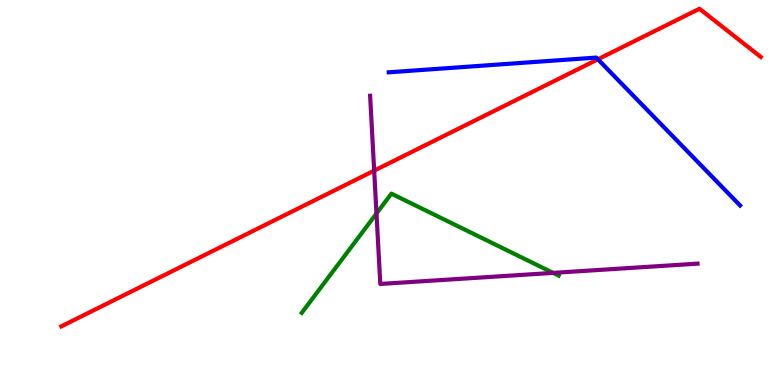[{'lines': ['blue', 'red'], 'intersections': [{'x': 7.72, 'y': 8.46}]}, {'lines': ['green', 'red'], 'intersections': []}, {'lines': ['purple', 'red'], 'intersections': [{'x': 4.83, 'y': 5.57}]}, {'lines': ['blue', 'green'], 'intersections': []}, {'lines': ['blue', 'purple'], 'intersections': []}, {'lines': ['green', 'purple'], 'intersections': [{'x': 4.86, 'y': 4.45}, {'x': 7.14, 'y': 2.91}]}]